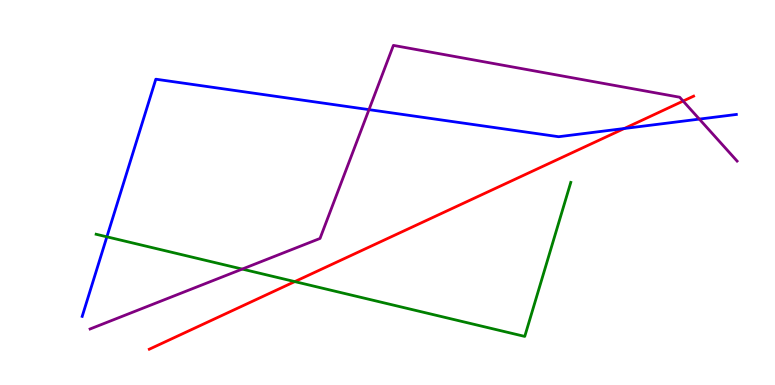[{'lines': ['blue', 'red'], 'intersections': [{'x': 8.06, 'y': 6.66}]}, {'lines': ['green', 'red'], 'intersections': [{'x': 3.8, 'y': 2.69}]}, {'lines': ['purple', 'red'], 'intersections': [{'x': 8.81, 'y': 7.38}]}, {'lines': ['blue', 'green'], 'intersections': [{'x': 1.38, 'y': 3.85}]}, {'lines': ['blue', 'purple'], 'intersections': [{'x': 4.76, 'y': 7.15}, {'x': 9.02, 'y': 6.91}]}, {'lines': ['green', 'purple'], 'intersections': [{'x': 3.13, 'y': 3.01}]}]